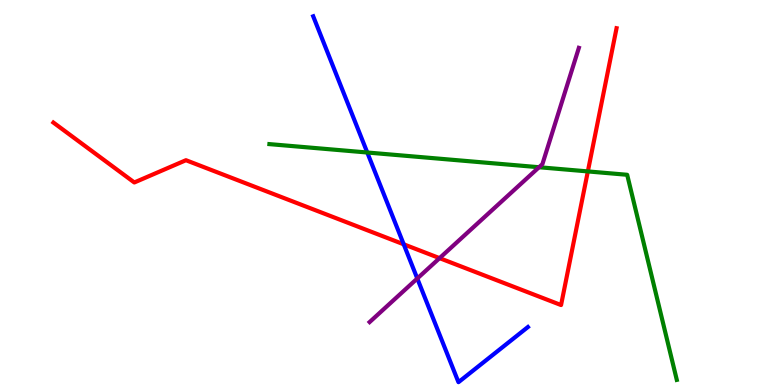[{'lines': ['blue', 'red'], 'intersections': [{'x': 5.21, 'y': 3.65}]}, {'lines': ['green', 'red'], 'intersections': [{'x': 7.59, 'y': 5.55}]}, {'lines': ['purple', 'red'], 'intersections': [{'x': 5.67, 'y': 3.3}]}, {'lines': ['blue', 'green'], 'intersections': [{'x': 4.74, 'y': 6.04}]}, {'lines': ['blue', 'purple'], 'intersections': [{'x': 5.38, 'y': 2.77}]}, {'lines': ['green', 'purple'], 'intersections': [{'x': 6.96, 'y': 5.66}]}]